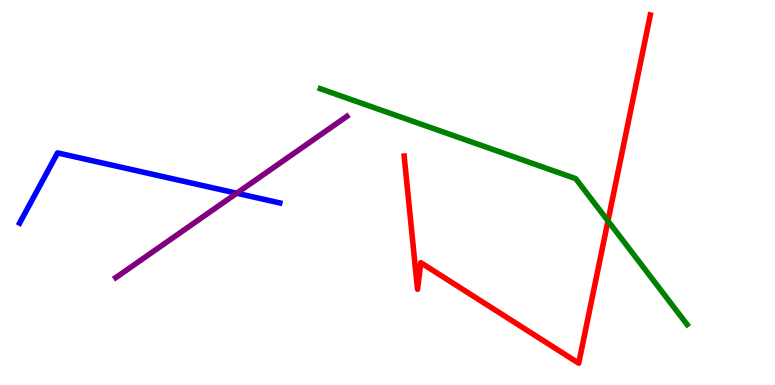[{'lines': ['blue', 'red'], 'intersections': []}, {'lines': ['green', 'red'], 'intersections': [{'x': 7.84, 'y': 4.26}]}, {'lines': ['purple', 'red'], 'intersections': []}, {'lines': ['blue', 'green'], 'intersections': []}, {'lines': ['blue', 'purple'], 'intersections': [{'x': 3.05, 'y': 4.98}]}, {'lines': ['green', 'purple'], 'intersections': []}]